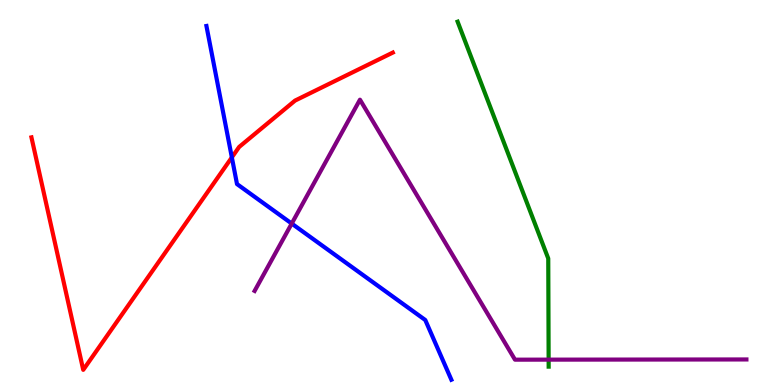[{'lines': ['blue', 'red'], 'intersections': [{'x': 2.99, 'y': 5.91}]}, {'lines': ['green', 'red'], 'intersections': []}, {'lines': ['purple', 'red'], 'intersections': []}, {'lines': ['blue', 'green'], 'intersections': []}, {'lines': ['blue', 'purple'], 'intersections': [{'x': 3.76, 'y': 4.19}]}, {'lines': ['green', 'purple'], 'intersections': [{'x': 7.08, 'y': 0.659}]}]